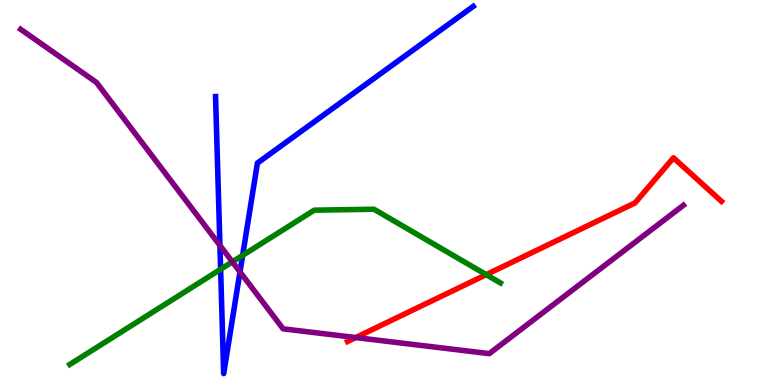[{'lines': ['blue', 'red'], 'intersections': []}, {'lines': ['green', 'red'], 'intersections': [{'x': 6.27, 'y': 2.87}]}, {'lines': ['purple', 'red'], 'intersections': [{'x': 4.59, 'y': 1.23}]}, {'lines': ['blue', 'green'], 'intersections': [{'x': 2.85, 'y': 3.01}, {'x': 3.13, 'y': 3.37}]}, {'lines': ['blue', 'purple'], 'intersections': [{'x': 2.84, 'y': 3.63}, {'x': 3.1, 'y': 2.94}]}, {'lines': ['green', 'purple'], 'intersections': [{'x': 3.0, 'y': 3.2}]}]